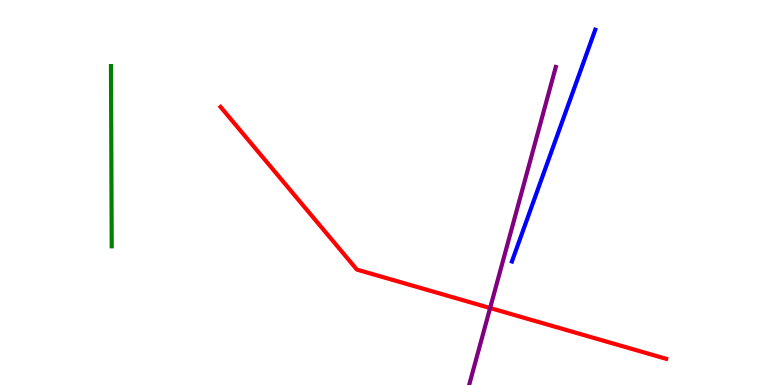[{'lines': ['blue', 'red'], 'intersections': []}, {'lines': ['green', 'red'], 'intersections': []}, {'lines': ['purple', 'red'], 'intersections': [{'x': 6.32, 'y': 2.0}]}, {'lines': ['blue', 'green'], 'intersections': []}, {'lines': ['blue', 'purple'], 'intersections': []}, {'lines': ['green', 'purple'], 'intersections': []}]